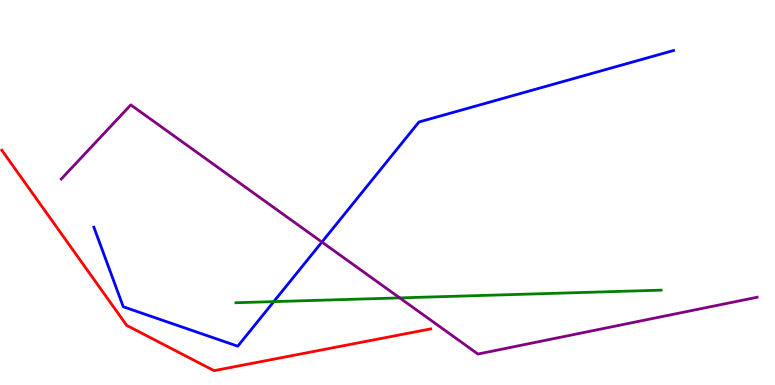[{'lines': ['blue', 'red'], 'intersections': []}, {'lines': ['green', 'red'], 'intersections': []}, {'lines': ['purple', 'red'], 'intersections': []}, {'lines': ['blue', 'green'], 'intersections': [{'x': 3.53, 'y': 2.17}]}, {'lines': ['blue', 'purple'], 'intersections': [{'x': 4.15, 'y': 3.71}]}, {'lines': ['green', 'purple'], 'intersections': [{'x': 5.16, 'y': 2.26}]}]